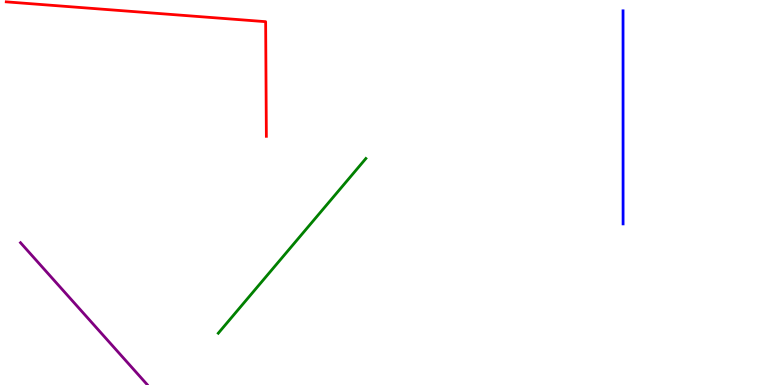[{'lines': ['blue', 'red'], 'intersections': []}, {'lines': ['green', 'red'], 'intersections': []}, {'lines': ['purple', 'red'], 'intersections': []}, {'lines': ['blue', 'green'], 'intersections': []}, {'lines': ['blue', 'purple'], 'intersections': []}, {'lines': ['green', 'purple'], 'intersections': []}]